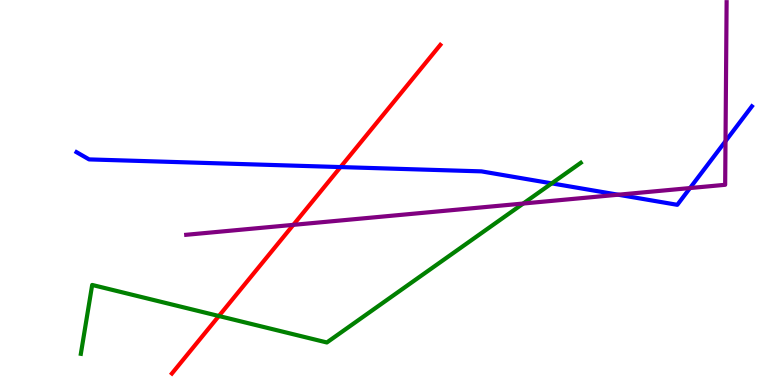[{'lines': ['blue', 'red'], 'intersections': [{'x': 4.39, 'y': 5.66}]}, {'lines': ['green', 'red'], 'intersections': [{'x': 2.82, 'y': 1.79}]}, {'lines': ['purple', 'red'], 'intersections': [{'x': 3.78, 'y': 4.16}]}, {'lines': ['blue', 'green'], 'intersections': [{'x': 7.12, 'y': 5.24}]}, {'lines': ['blue', 'purple'], 'intersections': [{'x': 7.98, 'y': 4.94}, {'x': 8.9, 'y': 5.12}, {'x': 9.36, 'y': 6.33}]}, {'lines': ['green', 'purple'], 'intersections': [{'x': 6.75, 'y': 4.71}]}]